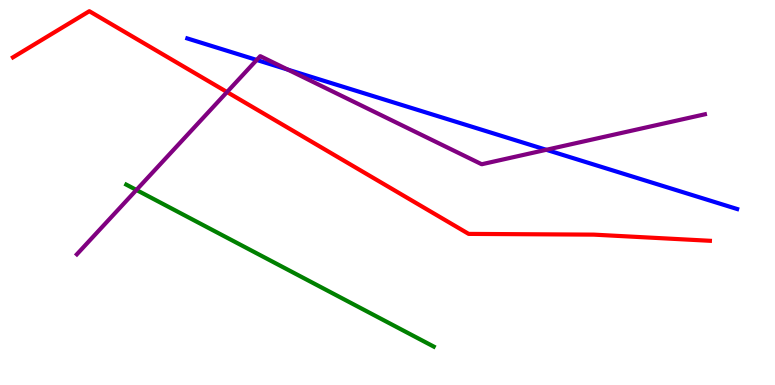[{'lines': ['blue', 'red'], 'intersections': []}, {'lines': ['green', 'red'], 'intersections': []}, {'lines': ['purple', 'red'], 'intersections': [{'x': 2.93, 'y': 7.61}]}, {'lines': ['blue', 'green'], 'intersections': []}, {'lines': ['blue', 'purple'], 'intersections': [{'x': 3.31, 'y': 8.44}, {'x': 3.71, 'y': 8.19}, {'x': 7.05, 'y': 6.11}]}, {'lines': ['green', 'purple'], 'intersections': [{'x': 1.76, 'y': 5.07}]}]